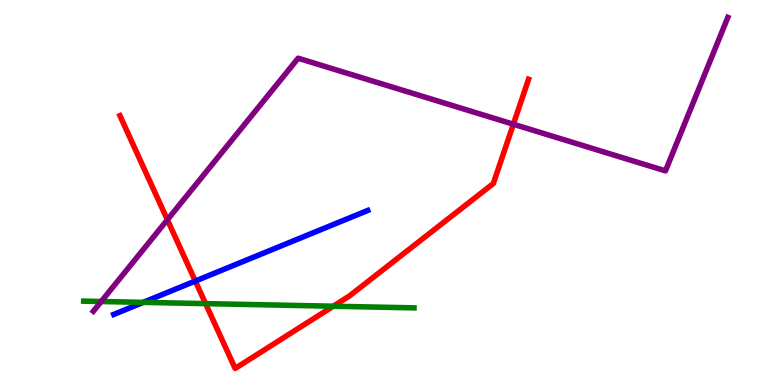[{'lines': ['blue', 'red'], 'intersections': [{'x': 2.52, 'y': 2.7}]}, {'lines': ['green', 'red'], 'intersections': [{'x': 2.65, 'y': 2.11}, {'x': 4.3, 'y': 2.05}]}, {'lines': ['purple', 'red'], 'intersections': [{'x': 2.16, 'y': 4.29}, {'x': 6.62, 'y': 6.77}]}, {'lines': ['blue', 'green'], 'intersections': [{'x': 1.85, 'y': 2.15}]}, {'lines': ['blue', 'purple'], 'intersections': []}, {'lines': ['green', 'purple'], 'intersections': [{'x': 1.31, 'y': 2.17}]}]